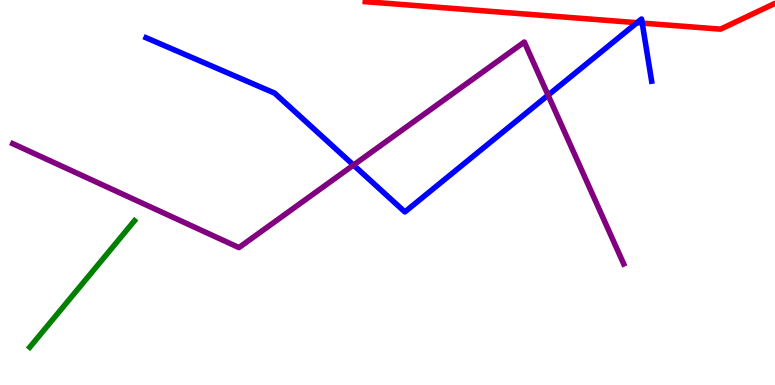[{'lines': ['blue', 'red'], 'intersections': [{'x': 8.22, 'y': 9.41}, {'x': 8.29, 'y': 9.4}]}, {'lines': ['green', 'red'], 'intersections': []}, {'lines': ['purple', 'red'], 'intersections': []}, {'lines': ['blue', 'green'], 'intersections': []}, {'lines': ['blue', 'purple'], 'intersections': [{'x': 4.56, 'y': 5.71}, {'x': 7.07, 'y': 7.53}]}, {'lines': ['green', 'purple'], 'intersections': []}]